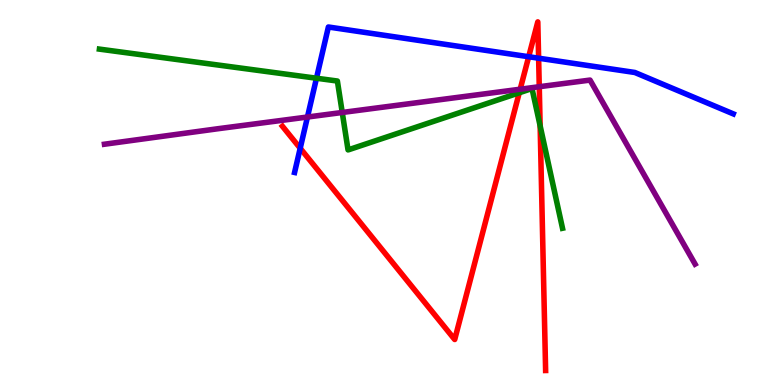[{'lines': ['blue', 'red'], 'intersections': [{'x': 3.87, 'y': 6.15}, {'x': 6.82, 'y': 8.53}, {'x': 6.95, 'y': 8.49}]}, {'lines': ['green', 'red'], 'intersections': [{'x': 6.7, 'y': 7.59}, {'x': 6.97, 'y': 6.73}]}, {'lines': ['purple', 'red'], 'intersections': [{'x': 6.71, 'y': 7.68}, {'x': 6.96, 'y': 7.75}]}, {'lines': ['blue', 'green'], 'intersections': [{'x': 4.08, 'y': 7.97}]}, {'lines': ['blue', 'purple'], 'intersections': [{'x': 3.97, 'y': 6.96}]}, {'lines': ['green', 'purple'], 'intersections': [{'x': 4.42, 'y': 7.08}]}]